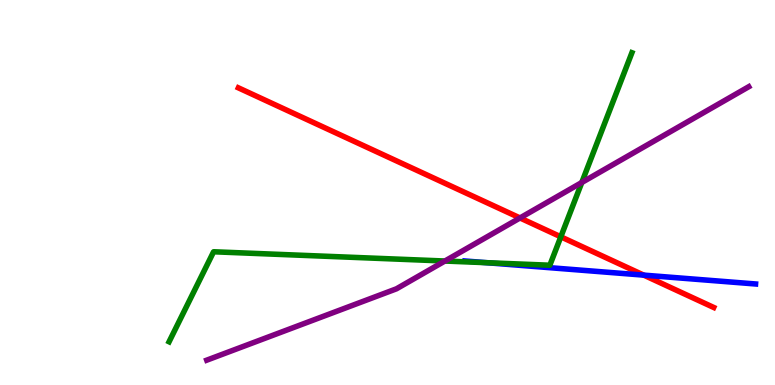[{'lines': ['blue', 'red'], 'intersections': [{'x': 8.31, 'y': 2.85}]}, {'lines': ['green', 'red'], 'intersections': [{'x': 7.24, 'y': 3.85}]}, {'lines': ['purple', 'red'], 'intersections': [{'x': 6.71, 'y': 4.34}]}, {'lines': ['blue', 'green'], 'intersections': [{'x': 6.28, 'y': 3.18}]}, {'lines': ['blue', 'purple'], 'intersections': []}, {'lines': ['green', 'purple'], 'intersections': [{'x': 5.74, 'y': 3.22}, {'x': 7.51, 'y': 5.26}]}]